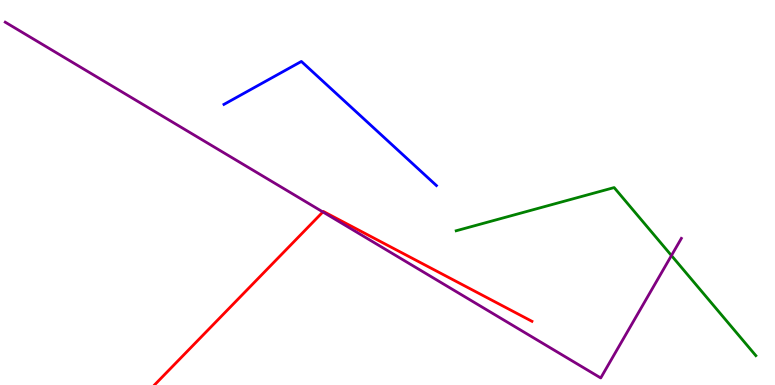[{'lines': ['blue', 'red'], 'intersections': []}, {'lines': ['green', 'red'], 'intersections': []}, {'lines': ['purple', 'red'], 'intersections': [{'x': 4.17, 'y': 4.49}]}, {'lines': ['blue', 'green'], 'intersections': []}, {'lines': ['blue', 'purple'], 'intersections': []}, {'lines': ['green', 'purple'], 'intersections': [{'x': 8.66, 'y': 3.36}]}]